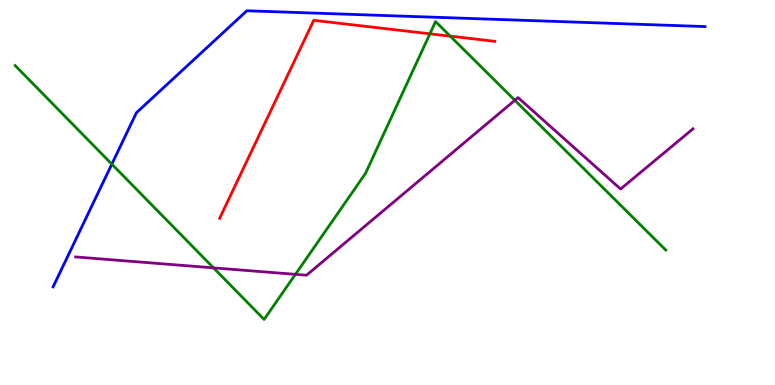[{'lines': ['blue', 'red'], 'intersections': []}, {'lines': ['green', 'red'], 'intersections': [{'x': 5.55, 'y': 9.12}, {'x': 5.81, 'y': 9.06}]}, {'lines': ['purple', 'red'], 'intersections': []}, {'lines': ['blue', 'green'], 'intersections': [{'x': 1.44, 'y': 5.74}]}, {'lines': ['blue', 'purple'], 'intersections': []}, {'lines': ['green', 'purple'], 'intersections': [{'x': 2.76, 'y': 3.04}, {'x': 3.81, 'y': 2.87}, {'x': 6.64, 'y': 7.4}]}]